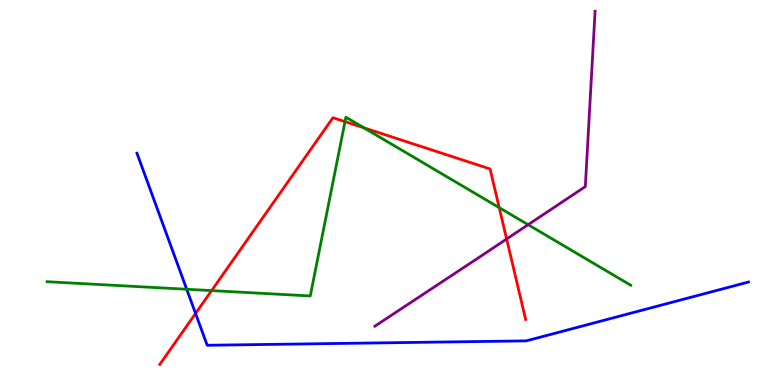[{'lines': ['blue', 'red'], 'intersections': [{'x': 2.52, 'y': 1.86}]}, {'lines': ['green', 'red'], 'intersections': [{'x': 2.73, 'y': 2.45}, {'x': 4.45, 'y': 6.84}, {'x': 4.7, 'y': 6.68}, {'x': 6.44, 'y': 4.61}]}, {'lines': ['purple', 'red'], 'intersections': [{'x': 6.54, 'y': 3.79}]}, {'lines': ['blue', 'green'], 'intersections': [{'x': 2.41, 'y': 2.49}]}, {'lines': ['blue', 'purple'], 'intersections': []}, {'lines': ['green', 'purple'], 'intersections': [{'x': 6.81, 'y': 4.16}]}]